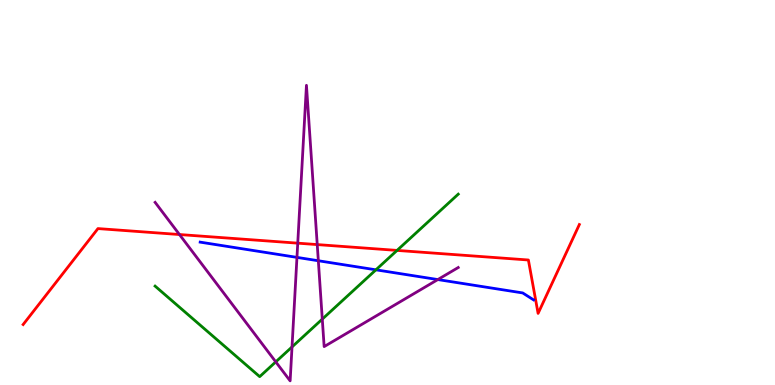[{'lines': ['blue', 'red'], 'intersections': []}, {'lines': ['green', 'red'], 'intersections': [{'x': 5.12, 'y': 3.5}]}, {'lines': ['purple', 'red'], 'intersections': [{'x': 2.32, 'y': 3.91}, {'x': 3.84, 'y': 3.68}, {'x': 4.09, 'y': 3.65}]}, {'lines': ['blue', 'green'], 'intersections': [{'x': 4.85, 'y': 2.99}]}, {'lines': ['blue', 'purple'], 'intersections': [{'x': 3.83, 'y': 3.31}, {'x': 4.11, 'y': 3.23}, {'x': 5.65, 'y': 2.74}]}, {'lines': ['green', 'purple'], 'intersections': [{'x': 3.56, 'y': 0.601}, {'x': 3.77, 'y': 0.989}, {'x': 4.16, 'y': 1.71}]}]